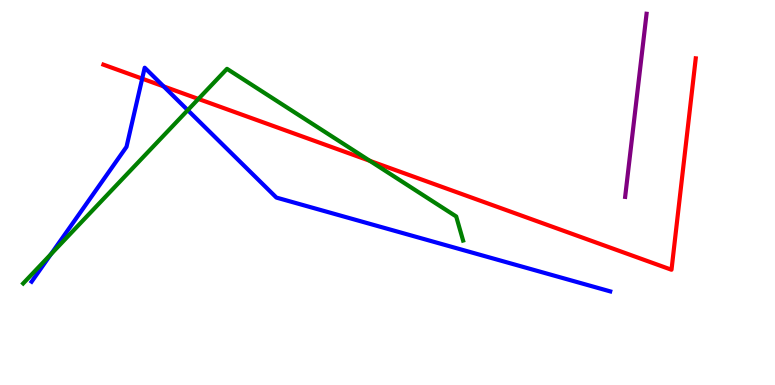[{'lines': ['blue', 'red'], 'intersections': [{'x': 1.83, 'y': 7.96}, {'x': 2.11, 'y': 7.76}]}, {'lines': ['green', 'red'], 'intersections': [{'x': 2.56, 'y': 7.43}, {'x': 4.77, 'y': 5.82}]}, {'lines': ['purple', 'red'], 'intersections': []}, {'lines': ['blue', 'green'], 'intersections': [{'x': 0.658, 'y': 3.4}, {'x': 2.42, 'y': 7.14}]}, {'lines': ['blue', 'purple'], 'intersections': []}, {'lines': ['green', 'purple'], 'intersections': []}]